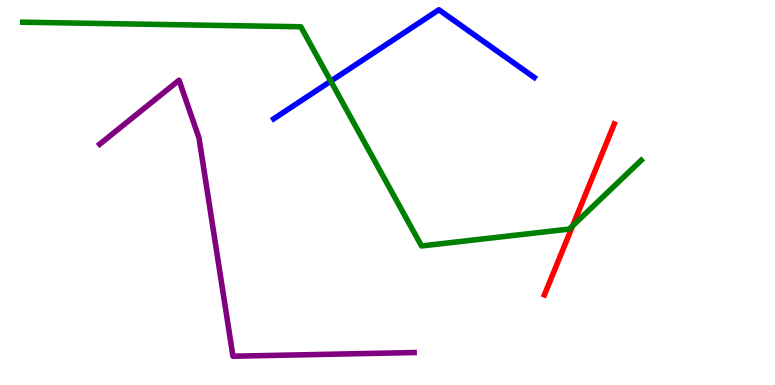[{'lines': ['blue', 'red'], 'intersections': []}, {'lines': ['green', 'red'], 'intersections': [{'x': 7.39, 'y': 4.13}]}, {'lines': ['purple', 'red'], 'intersections': []}, {'lines': ['blue', 'green'], 'intersections': [{'x': 4.27, 'y': 7.89}]}, {'lines': ['blue', 'purple'], 'intersections': []}, {'lines': ['green', 'purple'], 'intersections': []}]